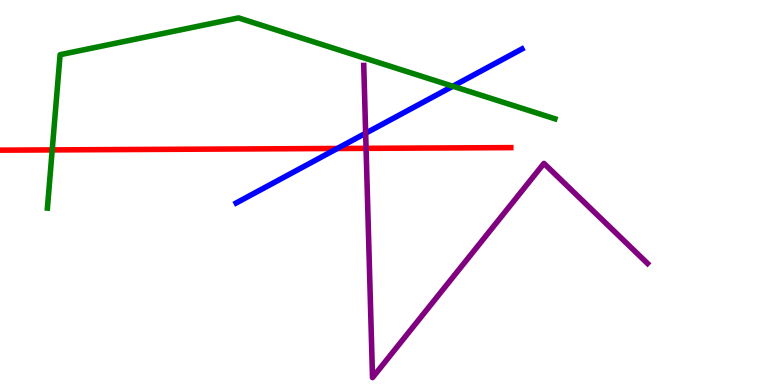[{'lines': ['blue', 'red'], 'intersections': [{'x': 4.35, 'y': 6.14}]}, {'lines': ['green', 'red'], 'intersections': [{'x': 0.674, 'y': 6.11}]}, {'lines': ['purple', 'red'], 'intersections': [{'x': 4.72, 'y': 6.15}]}, {'lines': ['blue', 'green'], 'intersections': [{'x': 5.84, 'y': 7.76}]}, {'lines': ['blue', 'purple'], 'intersections': [{'x': 4.72, 'y': 6.54}]}, {'lines': ['green', 'purple'], 'intersections': []}]